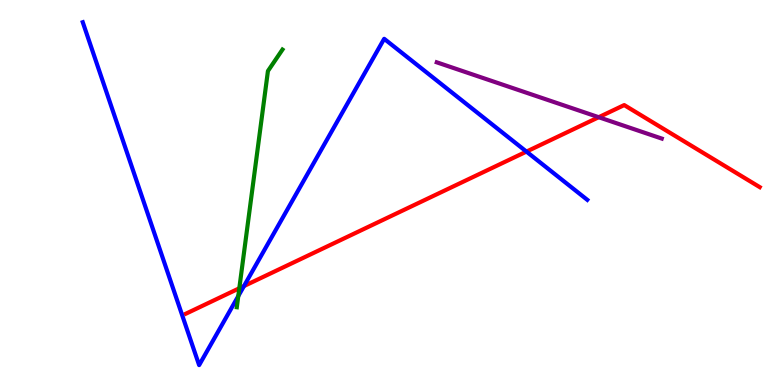[{'lines': ['blue', 'red'], 'intersections': [{'x': 3.15, 'y': 2.57}, {'x': 6.79, 'y': 6.06}]}, {'lines': ['green', 'red'], 'intersections': [{'x': 3.09, 'y': 2.51}]}, {'lines': ['purple', 'red'], 'intersections': [{'x': 7.73, 'y': 6.96}]}, {'lines': ['blue', 'green'], 'intersections': [{'x': 3.07, 'y': 2.31}]}, {'lines': ['blue', 'purple'], 'intersections': []}, {'lines': ['green', 'purple'], 'intersections': []}]